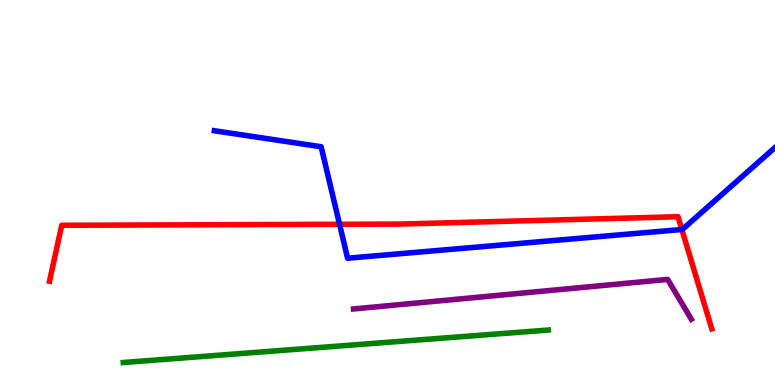[{'lines': ['blue', 'red'], 'intersections': [{'x': 4.38, 'y': 4.17}, {'x': 8.8, 'y': 4.04}]}, {'lines': ['green', 'red'], 'intersections': []}, {'lines': ['purple', 'red'], 'intersections': []}, {'lines': ['blue', 'green'], 'intersections': []}, {'lines': ['blue', 'purple'], 'intersections': []}, {'lines': ['green', 'purple'], 'intersections': []}]